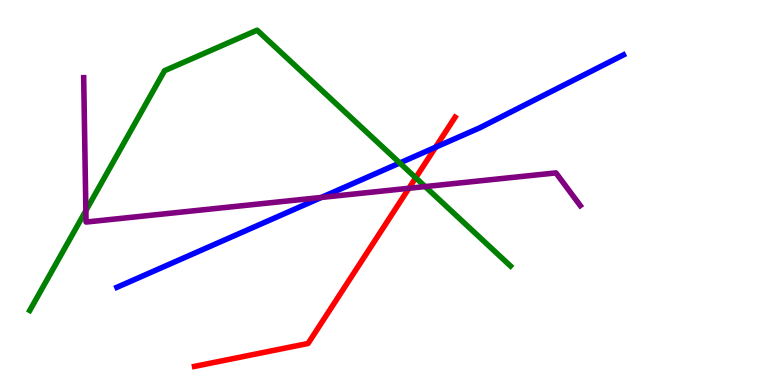[{'lines': ['blue', 'red'], 'intersections': [{'x': 5.62, 'y': 6.18}]}, {'lines': ['green', 'red'], 'intersections': [{'x': 5.36, 'y': 5.38}]}, {'lines': ['purple', 'red'], 'intersections': [{'x': 5.28, 'y': 5.11}]}, {'lines': ['blue', 'green'], 'intersections': [{'x': 5.16, 'y': 5.77}]}, {'lines': ['blue', 'purple'], 'intersections': [{'x': 4.15, 'y': 4.87}]}, {'lines': ['green', 'purple'], 'intersections': [{'x': 1.11, 'y': 4.53}, {'x': 5.49, 'y': 5.15}]}]